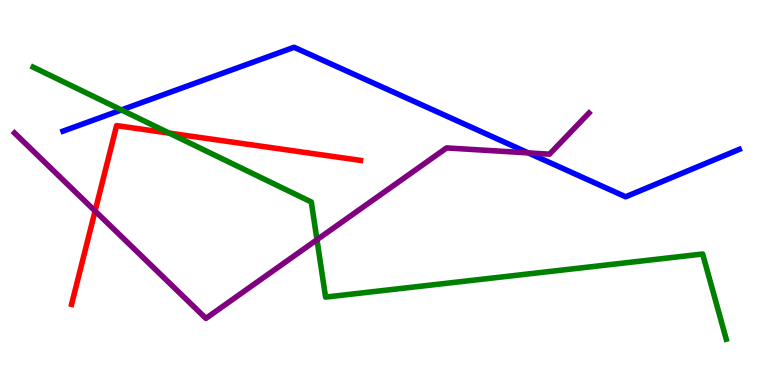[{'lines': ['blue', 'red'], 'intersections': []}, {'lines': ['green', 'red'], 'intersections': [{'x': 2.18, 'y': 6.54}]}, {'lines': ['purple', 'red'], 'intersections': [{'x': 1.23, 'y': 4.52}]}, {'lines': ['blue', 'green'], 'intersections': [{'x': 1.57, 'y': 7.14}]}, {'lines': ['blue', 'purple'], 'intersections': [{'x': 6.82, 'y': 6.03}]}, {'lines': ['green', 'purple'], 'intersections': [{'x': 4.09, 'y': 3.77}]}]